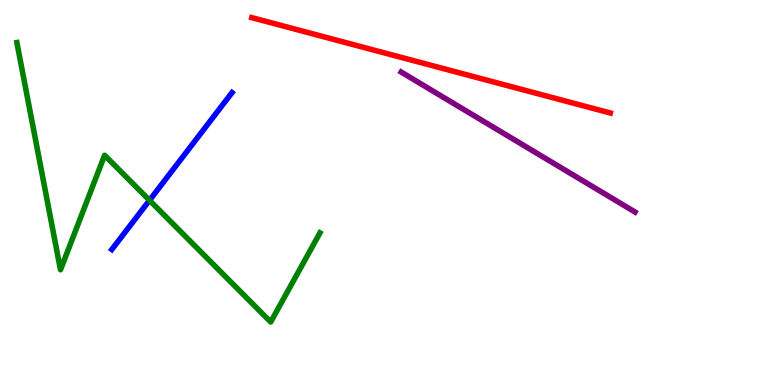[{'lines': ['blue', 'red'], 'intersections': []}, {'lines': ['green', 'red'], 'intersections': []}, {'lines': ['purple', 'red'], 'intersections': []}, {'lines': ['blue', 'green'], 'intersections': [{'x': 1.93, 'y': 4.8}]}, {'lines': ['blue', 'purple'], 'intersections': []}, {'lines': ['green', 'purple'], 'intersections': []}]